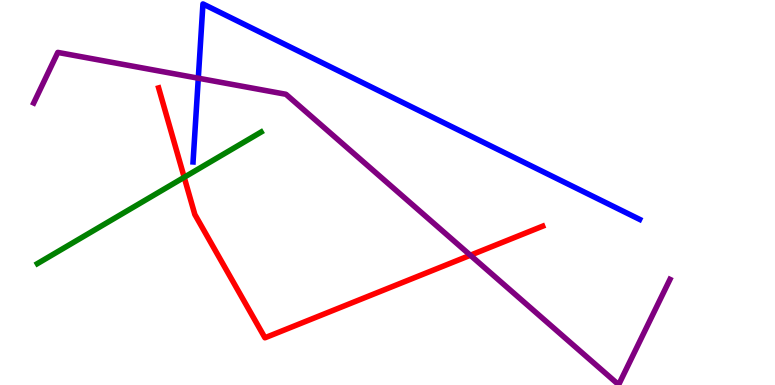[{'lines': ['blue', 'red'], 'intersections': []}, {'lines': ['green', 'red'], 'intersections': [{'x': 2.38, 'y': 5.4}]}, {'lines': ['purple', 'red'], 'intersections': [{'x': 6.07, 'y': 3.37}]}, {'lines': ['blue', 'green'], 'intersections': []}, {'lines': ['blue', 'purple'], 'intersections': [{'x': 2.56, 'y': 7.97}]}, {'lines': ['green', 'purple'], 'intersections': []}]